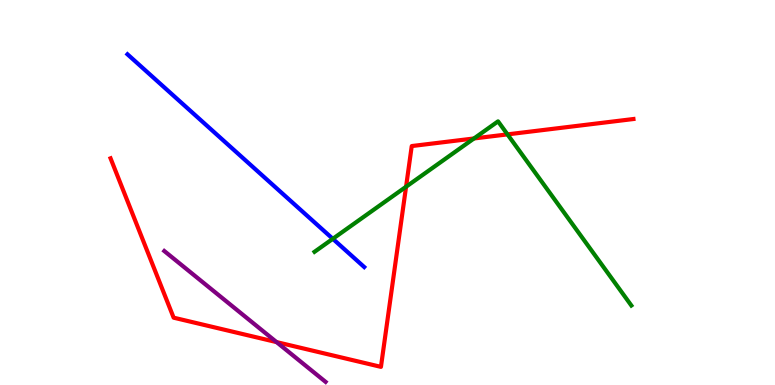[{'lines': ['blue', 'red'], 'intersections': []}, {'lines': ['green', 'red'], 'intersections': [{'x': 5.24, 'y': 5.15}, {'x': 6.12, 'y': 6.4}, {'x': 6.55, 'y': 6.51}]}, {'lines': ['purple', 'red'], 'intersections': [{'x': 3.57, 'y': 1.11}]}, {'lines': ['blue', 'green'], 'intersections': [{'x': 4.29, 'y': 3.8}]}, {'lines': ['blue', 'purple'], 'intersections': []}, {'lines': ['green', 'purple'], 'intersections': []}]